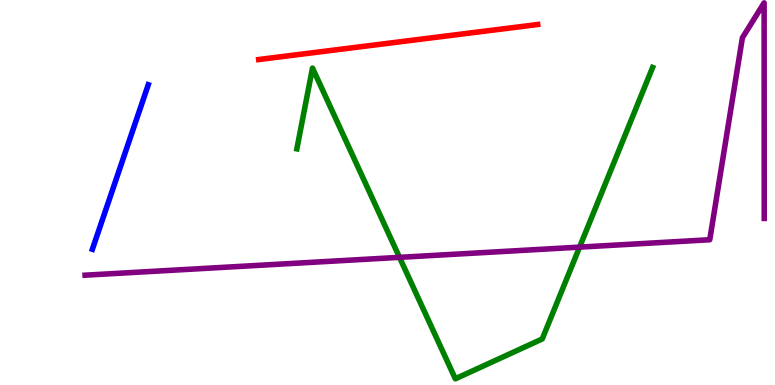[{'lines': ['blue', 'red'], 'intersections': []}, {'lines': ['green', 'red'], 'intersections': []}, {'lines': ['purple', 'red'], 'intersections': []}, {'lines': ['blue', 'green'], 'intersections': []}, {'lines': ['blue', 'purple'], 'intersections': []}, {'lines': ['green', 'purple'], 'intersections': [{'x': 5.15, 'y': 3.32}, {'x': 7.48, 'y': 3.58}]}]